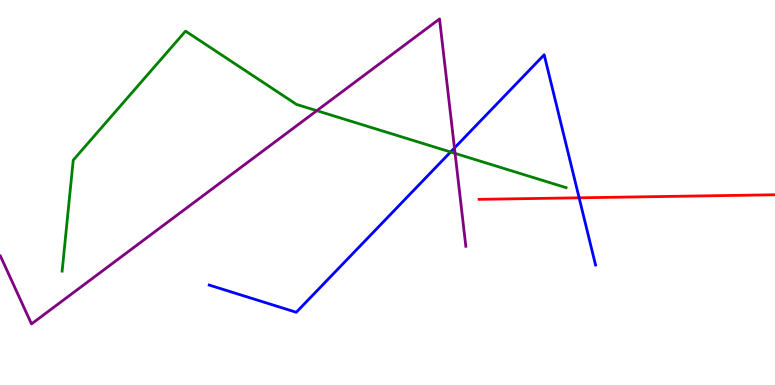[{'lines': ['blue', 'red'], 'intersections': [{'x': 7.47, 'y': 4.86}]}, {'lines': ['green', 'red'], 'intersections': []}, {'lines': ['purple', 'red'], 'intersections': []}, {'lines': ['blue', 'green'], 'intersections': [{'x': 5.81, 'y': 6.05}]}, {'lines': ['blue', 'purple'], 'intersections': [{'x': 5.86, 'y': 6.16}]}, {'lines': ['green', 'purple'], 'intersections': [{'x': 4.09, 'y': 7.13}, {'x': 5.87, 'y': 6.02}]}]